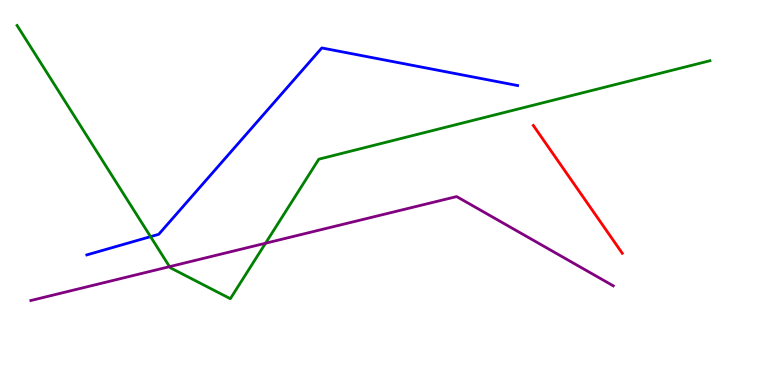[{'lines': ['blue', 'red'], 'intersections': []}, {'lines': ['green', 'red'], 'intersections': []}, {'lines': ['purple', 'red'], 'intersections': []}, {'lines': ['blue', 'green'], 'intersections': [{'x': 1.94, 'y': 3.85}]}, {'lines': ['blue', 'purple'], 'intersections': []}, {'lines': ['green', 'purple'], 'intersections': [{'x': 2.19, 'y': 3.07}, {'x': 3.43, 'y': 3.68}]}]